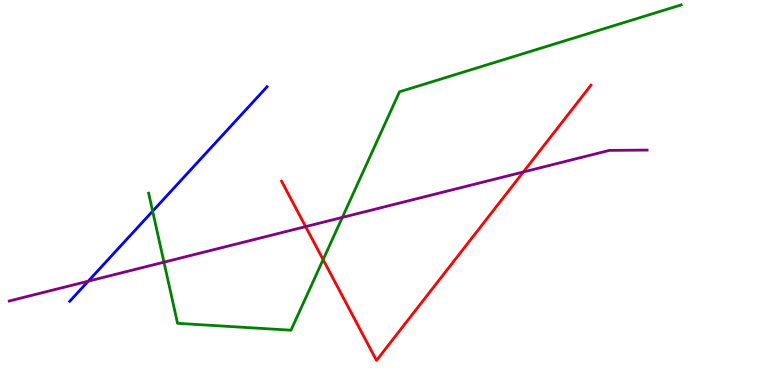[{'lines': ['blue', 'red'], 'intersections': []}, {'lines': ['green', 'red'], 'intersections': [{'x': 4.17, 'y': 3.26}]}, {'lines': ['purple', 'red'], 'intersections': [{'x': 3.94, 'y': 4.11}, {'x': 6.75, 'y': 5.53}]}, {'lines': ['blue', 'green'], 'intersections': [{'x': 1.97, 'y': 4.51}]}, {'lines': ['blue', 'purple'], 'intersections': [{'x': 1.14, 'y': 2.7}]}, {'lines': ['green', 'purple'], 'intersections': [{'x': 2.12, 'y': 3.19}, {'x': 4.42, 'y': 4.35}]}]